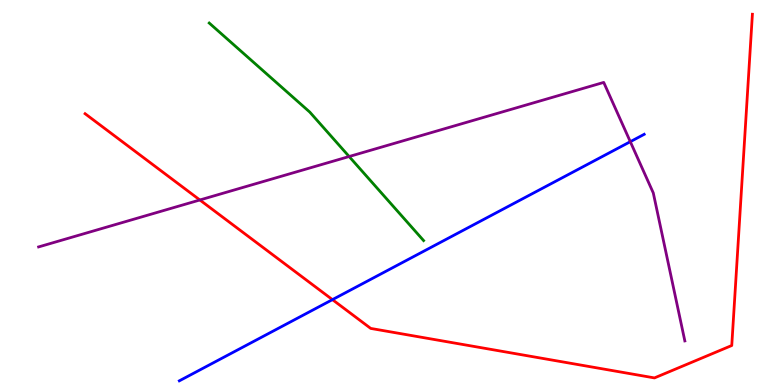[{'lines': ['blue', 'red'], 'intersections': [{'x': 4.29, 'y': 2.22}]}, {'lines': ['green', 'red'], 'intersections': []}, {'lines': ['purple', 'red'], 'intersections': [{'x': 2.58, 'y': 4.81}]}, {'lines': ['blue', 'green'], 'intersections': []}, {'lines': ['blue', 'purple'], 'intersections': [{'x': 8.13, 'y': 6.32}]}, {'lines': ['green', 'purple'], 'intersections': [{'x': 4.51, 'y': 5.93}]}]